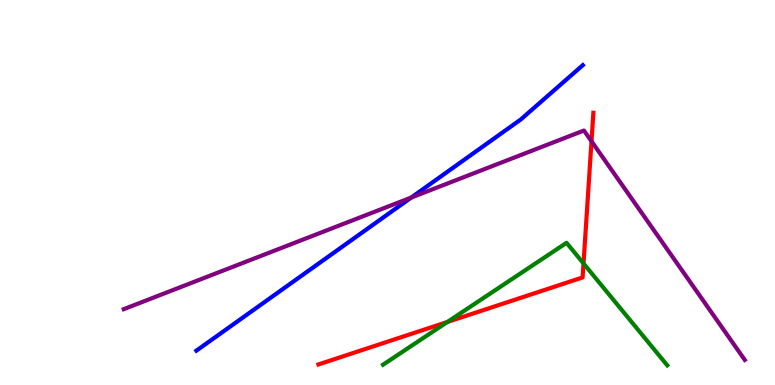[{'lines': ['blue', 'red'], 'intersections': []}, {'lines': ['green', 'red'], 'intersections': [{'x': 5.77, 'y': 1.64}, {'x': 7.53, 'y': 3.16}]}, {'lines': ['purple', 'red'], 'intersections': [{'x': 7.63, 'y': 6.33}]}, {'lines': ['blue', 'green'], 'intersections': []}, {'lines': ['blue', 'purple'], 'intersections': [{'x': 5.31, 'y': 4.87}]}, {'lines': ['green', 'purple'], 'intersections': []}]